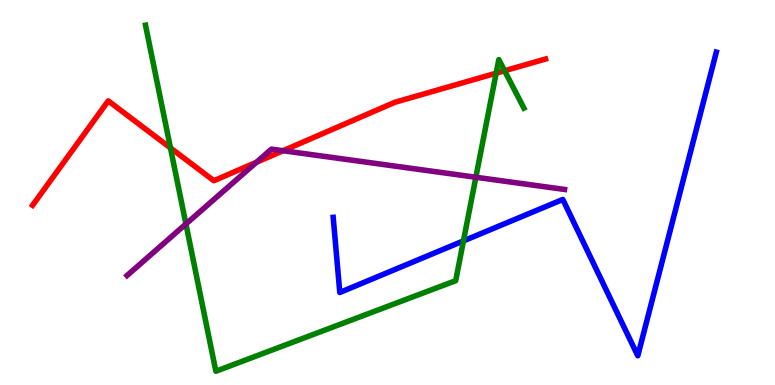[{'lines': ['blue', 'red'], 'intersections': []}, {'lines': ['green', 'red'], 'intersections': [{'x': 2.2, 'y': 6.16}, {'x': 6.4, 'y': 8.1}, {'x': 6.51, 'y': 8.16}]}, {'lines': ['purple', 'red'], 'intersections': [{'x': 3.31, 'y': 5.79}, {'x': 3.65, 'y': 6.09}]}, {'lines': ['blue', 'green'], 'intersections': [{'x': 5.98, 'y': 3.74}]}, {'lines': ['blue', 'purple'], 'intersections': []}, {'lines': ['green', 'purple'], 'intersections': [{'x': 2.4, 'y': 4.18}, {'x': 6.14, 'y': 5.4}]}]